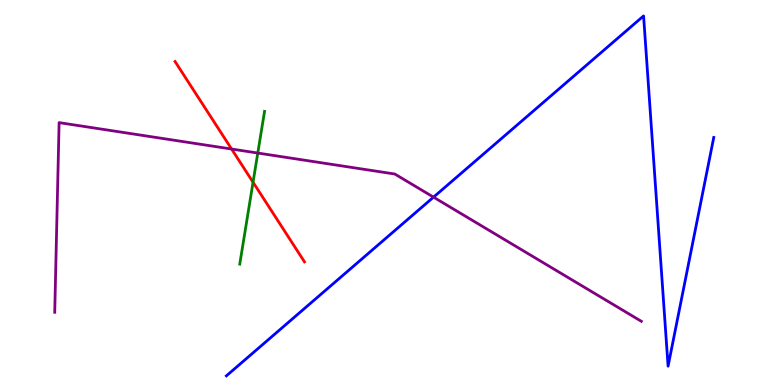[{'lines': ['blue', 'red'], 'intersections': []}, {'lines': ['green', 'red'], 'intersections': [{'x': 3.27, 'y': 5.27}]}, {'lines': ['purple', 'red'], 'intersections': [{'x': 2.99, 'y': 6.13}]}, {'lines': ['blue', 'green'], 'intersections': []}, {'lines': ['blue', 'purple'], 'intersections': [{'x': 5.59, 'y': 4.88}]}, {'lines': ['green', 'purple'], 'intersections': [{'x': 3.33, 'y': 6.02}]}]